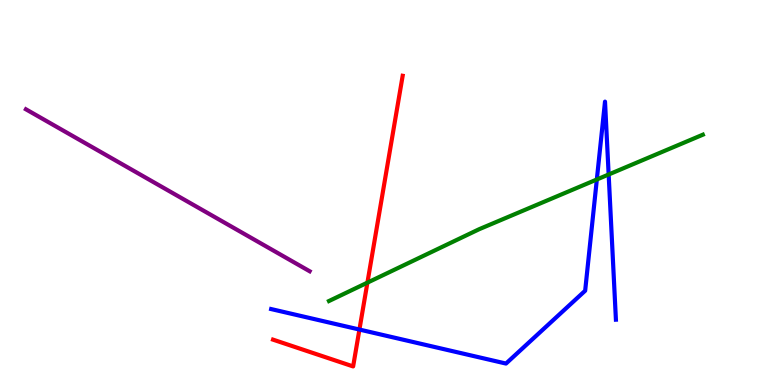[{'lines': ['blue', 'red'], 'intersections': [{'x': 4.64, 'y': 1.44}]}, {'lines': ['green', 'red'], 'intersections': [{'x': 4.74, 'y': 2.66}]}, {'lines': ['purple', 'red'], 'intersections': []}, {'lines': ['blue', 'green'], 'intersections': [{'x': 7.7, 'y': 5.34}, {'x': 7.85, 'y': 5.47}]}, {'lines': ['blue', 'purple'], 'intersections': []}, {'lines': ['green', 'purple'], 'intersections': []}]